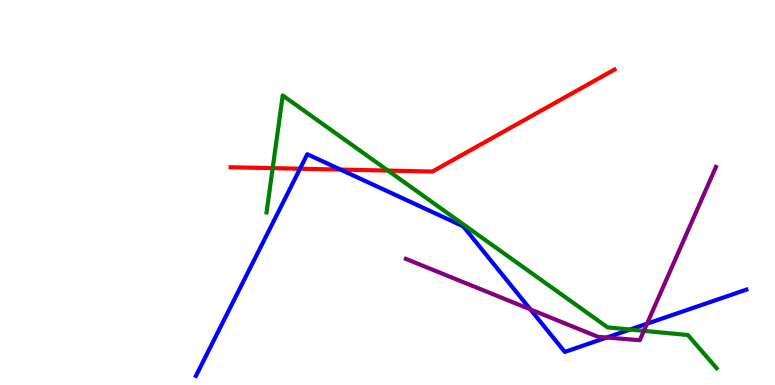[{'lines': ['blue', 'red'], 'intersections': [{'x': 3.87, 'y': 5.62}, {'x': 4.39, 'y': 5.6}]}, {'lines': ['green', 'red'], 'intersections': [{'x': 3.52, 'y': 5.63}, {'x': 5.01, 'y': 5.57}]}, {'lines': ['purple', 'red'], 'intersections': []}, {'lines': ['blue', 'green'], 'intersections': [{'x': 8.13, 'y': 1.44}]}, {'lines': ['blue', 'purple'], 'intersections': [{'x': 6.84, 'y': 1.96}, {'x': 7.83, 'y': 1.23}, {'x': 8.35, 'y': 1.59}]}, {'lines': ['green', 'purple'], 'intersections': [{'x': 8.31, 'y': 1.41}]}]